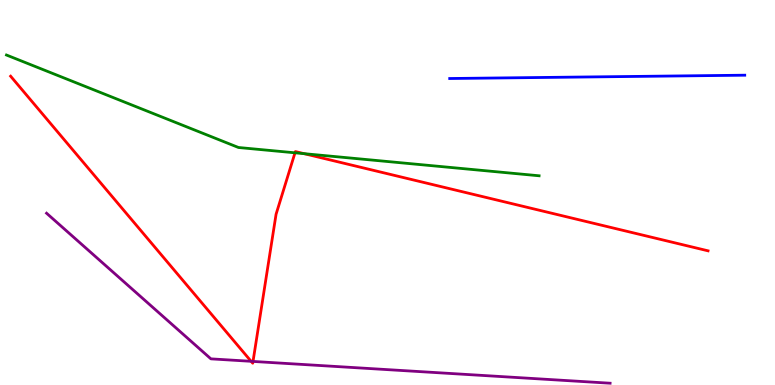[{'lines': ['blue', 'red'], 'intersections': []}, {'lines': ['green', 'red'], 'intersections': [{'x': 3.81, 'y': 6.03}, {'x': 3.92, 'y': 6.01}]}, {'lines': ['purple', 'red'], 'intersections': [{'x': 3.24, 'y': 0.615}, {'x': 3.26, 'y': 0.612}]}, {'lines': ['blue', 'green'], 'intersections': []}, {'lines': ['blue', 'purple'], 'intersections': []}, {'lines': ['green', 'purple'], 'intersections': []}]